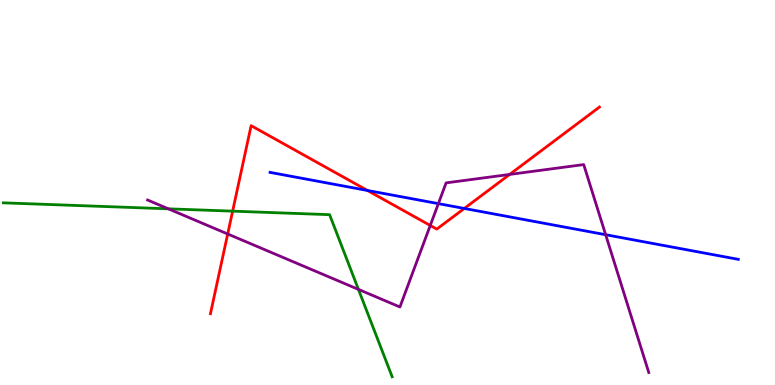[{'lines': ['blue', 'red'], 'intersections': [{'x': 4.74, 'y': 5.05}, {'x': 5.99, 'y': 4.59}]}, {'lines': ['green', 'red'], 'intersections': [{'x': 3.0, 'y': 4.52}]}, {'lines': ['purple', 'red'], 'intersections': [{'x': 2.94, 'y': 3.92}, {'x': 5.55, 'y': 4.14}, {'x': 6.58, 'y': 5.47}]}, {'lines': ['blue', 'green'], 'intersections': []}, {'lines': ['blue', 'purple'], 'intersections': [{'x': 5.66, 'y': 4.71}, {'x': 7.81, 'y': 3.9}]}, {'lines': ['green', 'purple'], 'intersections': [{'x': 2.17, 'y': 4.58}, {'x': 4.63, 'y': 2.48}]}]